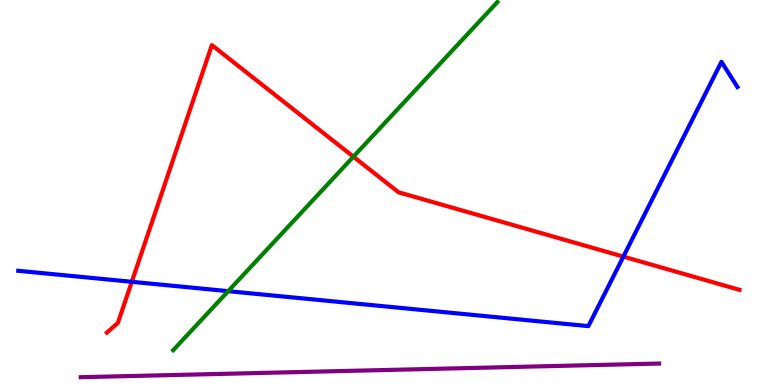[{'lines': ['blue', 'red'], 'intersections': [{'x': 1.7, 'y': 2.68}, {'x': 8.04, 'y': 3.33}]}, {'lines': ['green', 'red'], 'intersections': [{'x': 4.56, 'y': 5.93}]}, {'lines': ['purple', 'red'], 'intersections': []}, {'lines': ['blue', 'green'], 'intersections': [{'x': 2.94, 'y': 2.44}]}, {'lines': ['blue', 'purple'], 'intersections': []}, {'lines': ['green', 'purple'], 'intersections': []}]